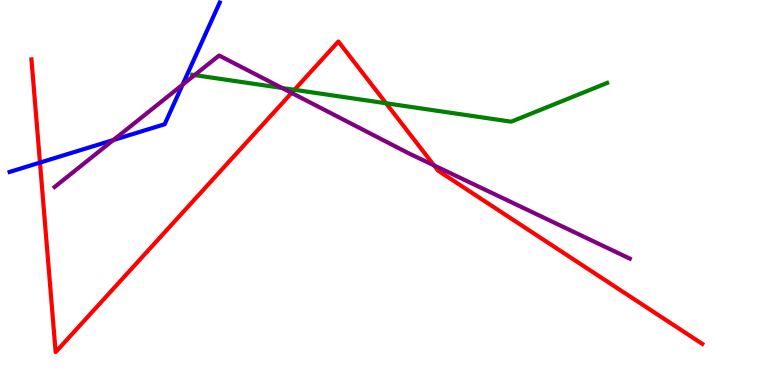[{'lines': ['blue', 'red'], 'intersections': [{'x': 0.516, 'y': 5.78}]}, {'lines': ['green', 'red'], 'intersections': [{'x': 3.8, 'y': 7.67}, {'x': 4.98, 'y': 7.32}]}, {'lines': ['purple', 'red'], 'intersections': [{'x': 3.76, 'y': 7.59}, {'x': 5.6, 'y': 5.7}]}, {'lines': ['blue', 'green'], 'intersections': []}, {'lines': ['blue', 'purple'], 'intersections': [{'x': 1.46, 'y': 6.36}, {'x': 2.36, 'y': 7.8}]}, {'lines': ['green', 'purple'], 'intersections': [{'x': 2.51, 'y': 8.05}, {'x': 3.64, 'y': 7.72}]}]